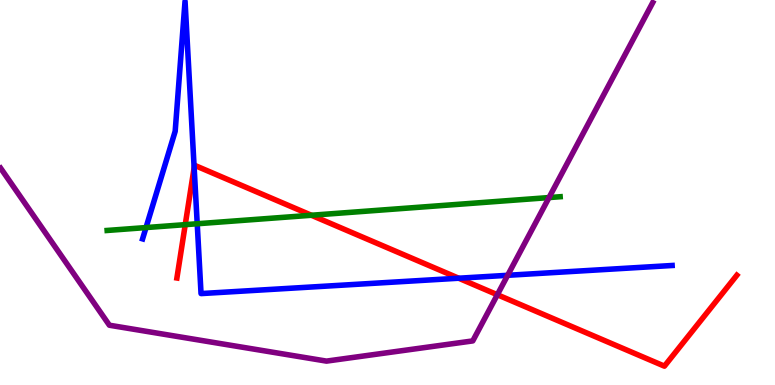[{'lines': ['blue', 'red'], 'intersections': [{'x': 2.51, 'y': 5.65}, {'x': 5.92, 'y': 2.77}]}, {'lines': ['green', 'red'], 'intersections': [{'x': 2.39, 'y': 4.17}, {'x': 4.02, 'y': 4.41}]}, {'lines': ['purple', 'red'], 'intersections': [{'x': 6.42, 'y': 2.34}]}, {'lines': ['blue', 'green'], 'intersections': [{'x': 1.88, 'y': 4.09}, {'x': 2.54, 'y': 4.19}]}, {'lines': ['blue', 'purple'], 'intersections': [{'x': 6.55, 'y': 2.85}]}, {'lines': ['green', 'purple'], 'intersections': [{'x': 7.08, 'y': 4.87}]}]